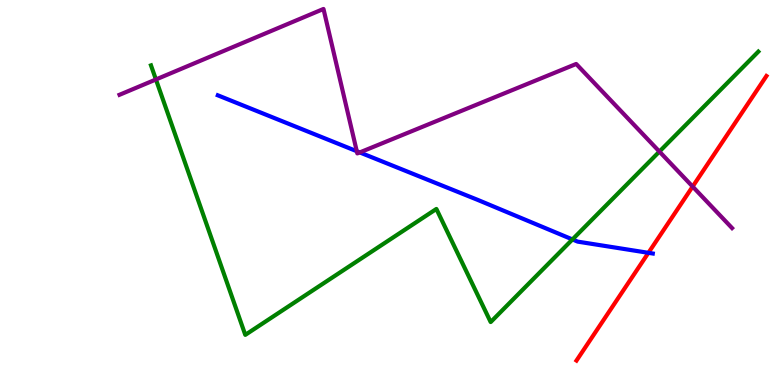[{'lines': ['blue', 'red'], 'intersections': [{'x': 8.37, 'y': 3.43}]}, {'lines': ['green', 'red'], 'intersections': []}, {'lines': ['purple', 'red'], 'intersections': [{'x': 8.94, 'y': 5.15}]}, {'lines': ['blue', 'green'], 'intersections': [{'x': 7.39, 'y': 3.78}]}, {'lines': ['blue', 'purple'], 'intersections': [{'x': 4.6, 'y': 6.07}, {'x': 4.64, 'y': 6.04}]}, {'lines': ['green', 'purple'], 'intersections': [{'x': 2.01, 'y': 7.94}, {'x': 8.51, 'y': 6.06}]}]